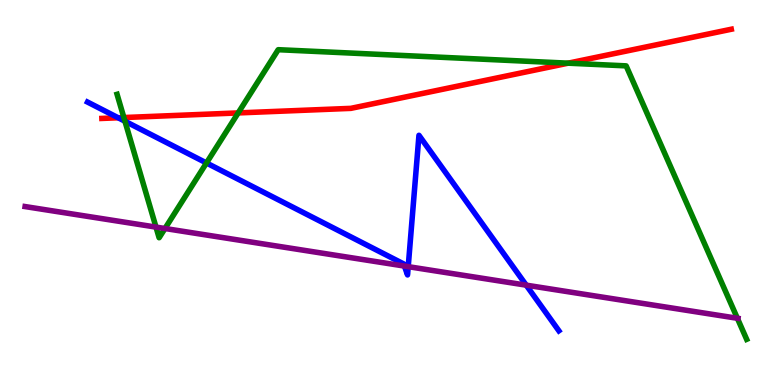[{'lines': ['blue', 'red'], 'intersections': [{'x': 1.53, 'y': 6.94}]}, {'lines': ['green', 'red'], 'intersections': [{'x': 1.6, 'y': 6.95}, {'x': 3.07, 'y': 7.07}, {'x': 7.33, 'y': 8.36}]}, {'lines': ['purple', 'red'], 'intersections': []}, {'lines': ['blue', 'green'], 'intersections': [{'x': 1.61, 'y': 6.85}, {'x': 2.66, 'y': 5.77}]}, {'lines': ['blue', 'purple'], 'intersections': [{'x': 5.22, 'y': 3.09}, {'x': 5.27, 'y': 3.07}, {'x': 6.79, 'y': 2.59}]}, {'lines': ['green', 'purple'], 'intersections': [{'x': 2.01, 'y': 4.1}, {'x': 2.13, 'y': 4.06}, {'x': 9.51, 'y': 1.73}]}]